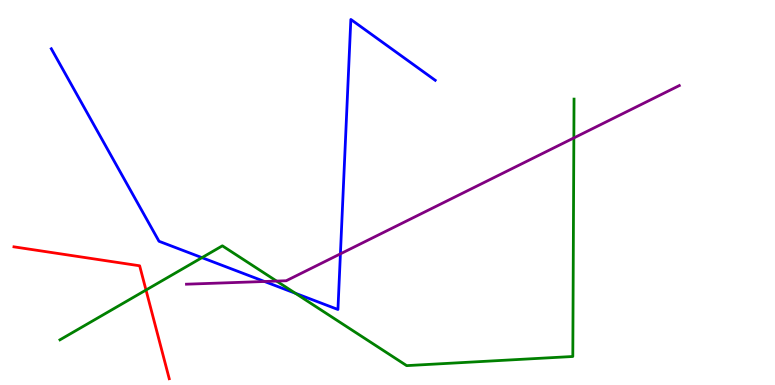[{'lines': ['blue', 'red'], 'intersections': []}, {'lines': ['green', 'red'], 'intersections': [{'x': 1.88, 'y': 2.47}]}, {'lines': ['purple', 'red'], 'intersections': []}, {'lines': ['blue', 'green'], 'intersections': [{'x': 2.61, 'y': 3.31}, {'x': 3.81, 'y': 2.38}]}, {'lines': ['blue', 'purple'], 'intersections': [{'x': 3.41, 'y': 2.69}, {'x': 4.39, 'y': 3.41}]}, {'lines': ['green', 'purple'], 'intersections': [{'x': 3.57, 'y': 2.7}, {'x': 7.4, 'y': 6.42}]}]